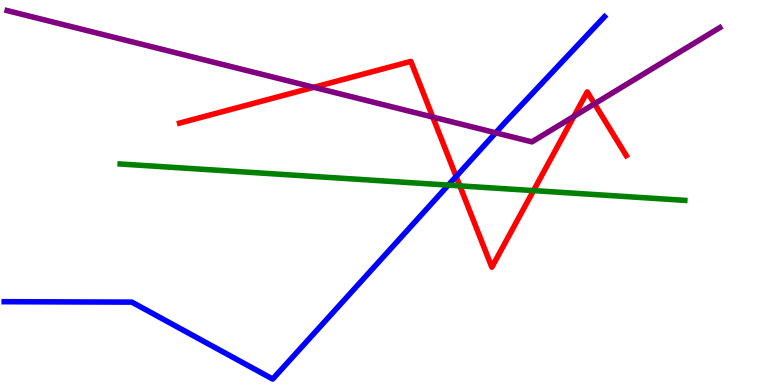[{'lines': ['blue', 'red'], 'intersections': [{'x': 5.89, 'y': 5.42}]}, {'lines': ['green', 'red'], 'intersections': [{'x': 5.93, 'y': 5.17}, {'x': 6.88, 'y': 5.05}]}, {'lines': ['purple', 'red'], 'intersections': [{'x': 4.05, 'y': 7.73}, {'x': 5.58, 'y': 6.96}, {'x': 7.41, 'y': 6.98}, {'x': 7.67, 'y': 7.3}]}, {'lines': ['blue', 'green'], 'intersections': [{'x': 5.78, 'y': 5.19}]}, {'lines': ['blue', 'purple'], 'intersections': [{'x': 6.4, 'y': 6.55}]}, {'lines': ['green', 'purple'], 'intersections': []}]